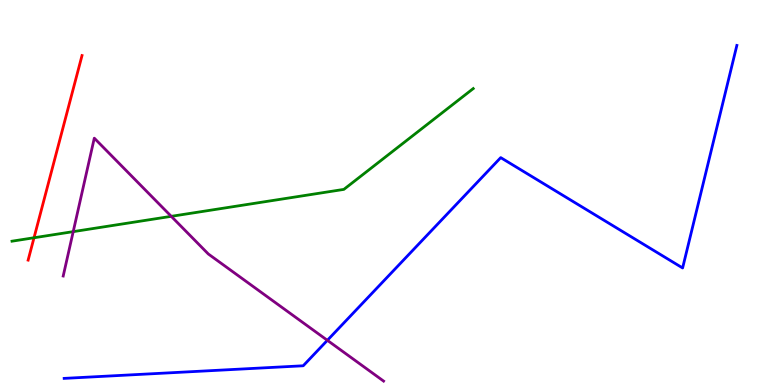[{'lines': ['blue', 'red'], 'intersections': []}, {'lines': ['green', 'red'], 'intersections': [{'x': 0.439, 'y': 3.82}]}, {'lines': ['purple', 'red'], 'intersections': []}, {'lines': ['blue', 'green'], 'intersections': []}, {'lines': ['blue', 'purple'], 'intersections': [{'x': 4.22, 'y': 1.16}]}, {'lines': ['green', 'purple'], 'intersections': [{'x': 0.945, 'y': 3.98}, {'x': 2.21, 'y': 4.38}]}]